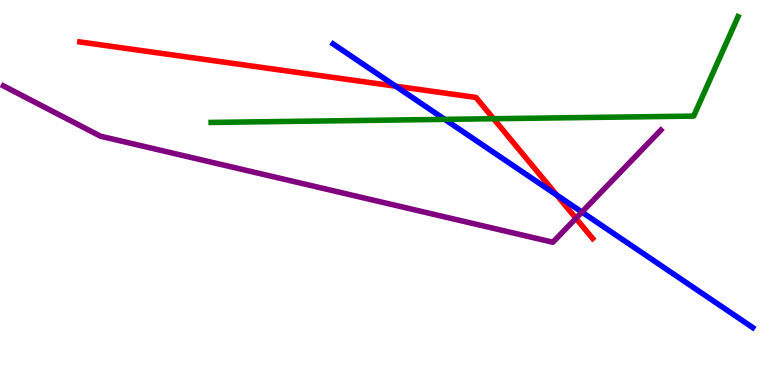[{'lines': ['blue', 'red'], 'intersections': [{'x': 5.11, 'y': 7.76}, {'x': 7.18, 'y': 4.93}]}, {'lines': ['green', 'red'], 'intersections': [{'x': 6.37, 'y': 6.92}]}, {'lines': ['purple', 'red'], 'intersections': [{'x': 7.43, 'y': 4.33}]}, {'lines': ['blue', 'green'], 'intersections': [{'x': 5.74, 'y': 6.9}]}, {'lines': ['blue', 'purple'], 'intersections': [{'x': 7.51, 'y': 4.49}]}, {'lines': ['green', 'purple'], 'intersections': []}]